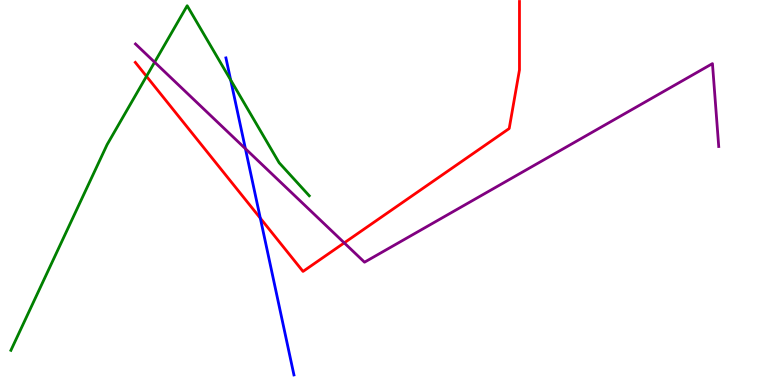[{'lines': ['blue', 'red'], 'intersections': [{'x': 3.36, 'y': 4.33}]}, {'lines': ['green', 'red'], 'intersections': [{'x': 1.89, 'y': 8.02}]}, {'lines': ['purple', 'red'], 'intersections': [{'x': 4.44, 'y': 3.69}]}, {'lines': ['blue', 'green'], 'intersections': [{'x': 2.98, 'y': 7.92}]}, {'lines': ['blue', 'purple'], 'intersections': [{'x': 3.17, 'y': 6.14}]}, {'lines': ['green', 'purple'], 'intersections': [{'x': 2.0, 'y': 8.38}]}]